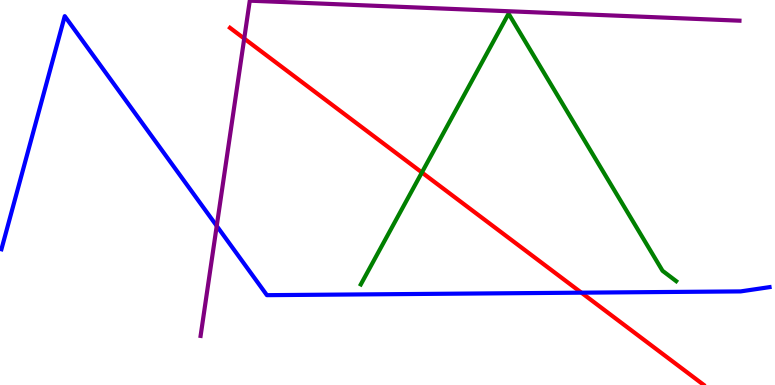[{'lines': ['blue', 'red'], 'intersections': [{'x': 7.5, 'y': 2.4}]}, {'lines': ['green', 'red'], 'intersections': [{'x': 5.44, 'y': 5.52}]}, {'lines': ['purple', 'red'], 'intersections': [{'x': 3.15, 'y': 9.0}]}, {'lines': ['blue', 'green'], 'intersections': []}, {'lines': ['blue', 'purple'], 'intersections': [{'x': 2.8, 'y': 4.13}]}, {'lines': ['green', 'purple'], 'intersections': []}]